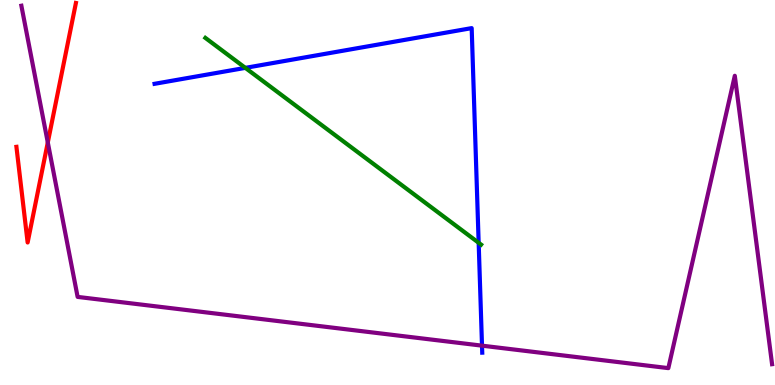[{'lines': ['blue', 'red'], 'intersections': []}, {'lines': ['green', 'red'], 'intersections': []}, {'lines': ['purple', 'red'], 'intersections': [{'x': 0.617, 'y': 6.3}]}, {'lines': ['blue', 'green'], 'intersections': [{'x': 3.17, 'y': 8.24}, {'x': 6.18, 'y': 3.69}]}, {'lines': ['blue', 'purple'], 'intersections': [{'x': 6.22, 'y': 1.02}]}, {'lines': ['green', 'purple'], 'intersections': []}]